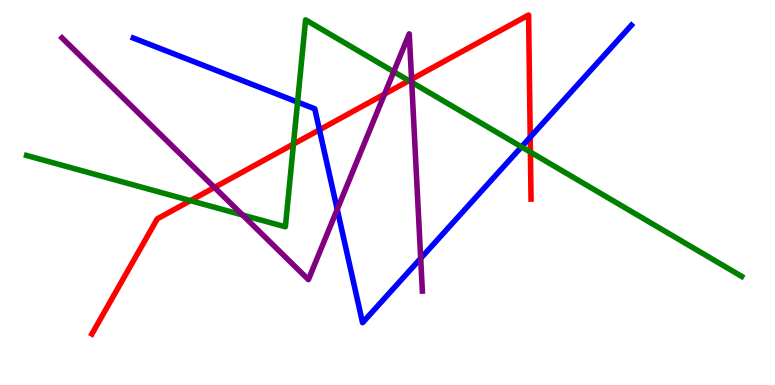[{'lines': ['blue', 'red'], 'intersections': [{'x': 4.12, 'y': 6.63}, {'x': 6.84, 'y': 6.44}]}, {'lines': ['green', 'red'], 'intersections': [{'x': 2.46, 'y': 4.79}, {'x': 3.79, 'y': 6.26}, {'x': 5.28, 'y': 7.9}, {'x': 6.84, 'y': 6.05}]}, {'lines': ['purple', 'red'], 'intersections': [{'x': 2.77, 'y': 5.13}, {'x': 4.96, 'y': 7.56}, {'x': 5.31, 'y': 7.94}]}, {'lines': ['blue', 'green'], 'intersections': [{'x': 3.84, 'y': 7.35}, {'x': 6.73, 'y': 6.19}]}, {'lines': ['blue', 'purple'], 'intersections': [{'x': 4.35, 'y': 4.56}, {'x': 5.43, 'y': 3.29}]}, {'lines': ['green', 'purple'], 'intersections': [{'x': 3.13, 'y': 4.42}, {'x': 5.08, 'y': 8.14}, {'x': 5.31, 'y': 7.86}]}]